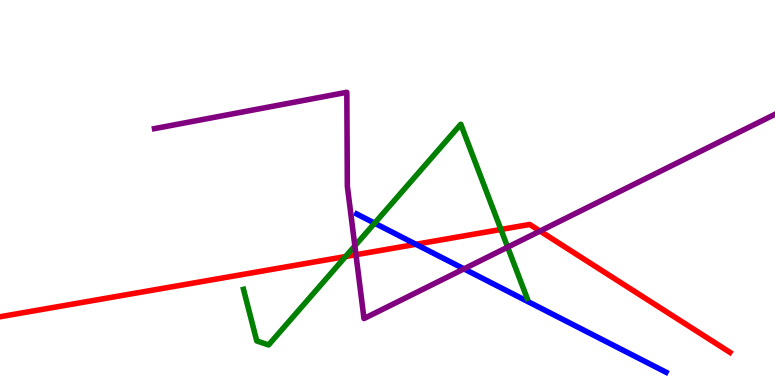[{'lines': ['blue', 'red'], 'intersections': [{'x': 5.37, 'y': 3.66}]}, {'lines': ['green', 'red'], 'intersections': [{'x': 4.46, 'y': 3.34}, {'x': 6.46, 'y': 4.04}]}, {'lines': ['purple', 'red'], 'intersections': [{'x': 4.59, 'y': 3.38}, {'x': 6.97, 'y': 4.0}]}, {'lines': ['blue', 'green'], 'intersections': [{'x': 4.83, 'y': 4.2}]}, {'lines': ['blue', 'purple'], 'intersections': [{'x': 5.99, 'y': 3.02}]}, {'lines': ['green', 'purple'], 'intersections': [{'x': 4.58, 'y': 3.61}, {'x': 6.55, 'y': 3.58}]}]